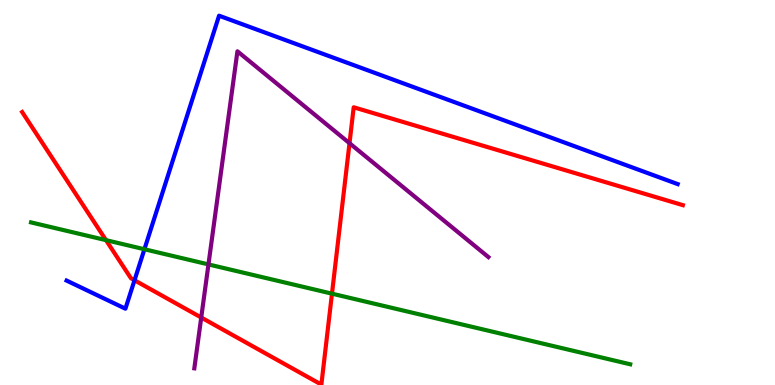[{'lines': ['blue', 'red'], 'intersections': [{'x': 1.74, 'y': 2.72}]}, {'lines': ['green', 'red'], 'intersections': [{'x': 1.37, 'y': 3.76}, {'x': 4.28, 'y': 2.37}]}, {'lines': ['purple', 'red'], 'intersections': [{'x': 2.6, 'y': 1.75}, {'x': 4.51, 'y': 6.28}]}, {'lines': ['blue', 'green'], 'intersections': [{'x': 1.86, 'y': 3.53}]}, {'lines': ['blue', 'purple'], 'intersections': []}, {'lines': ['green', 'purple'], 'intersections': [{'x': 2.69, 'y': 3.13}]}]